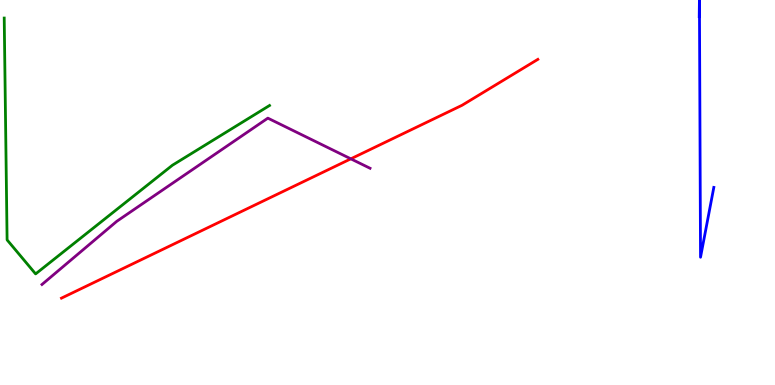[{'lines': ['blue', 'red'], 'intersections': []}, {'lines': ['green', 'red'], 'intersections': []}, {'lines': ['purple', 'red'], 'intersections': [{'x': 4.53, 'y': 5.87}]}, {'lines': ['blue', 'green'], 'intersections': []}, {'lines': ['blue', 'purple'], 'intersections': []}, {'lines': ['green', 'purple'], 'intersections': []}]